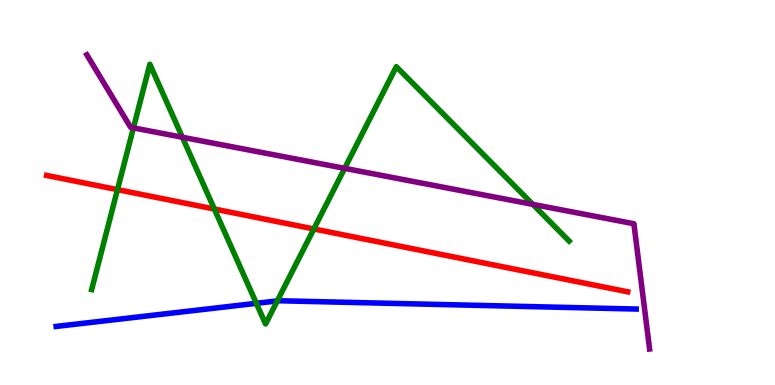[{'lines': ['blue', 'red'], 'intersections': []}, {'lines': ['green', 'red'], 'intersections': [{'x': 1.52, 'y': 5.07}, {'x': 2.77, 'y': 4.57}, {'x': 4.05, 'y': 4.05}]}, {'lines': ['purple', 'red'], 'intersections': []}, {'lines': ['blue', 'green'], 'intersections': [{'x': 3.31, 'y': 2.12}, {'x': 3.58, 'y': 2.18}]}, {'lines': ['blue', 'purple'], 'intersections': []}, {'lines': ['green', 'purple'], 'intersections': [{'x': 1.72, 'y': 6.68}, {'x': 2.35, 'y': 6.43}, {'x': 4.45, 'y': 5.63}, {'x': 6.87, 'y': 4.69}]}]